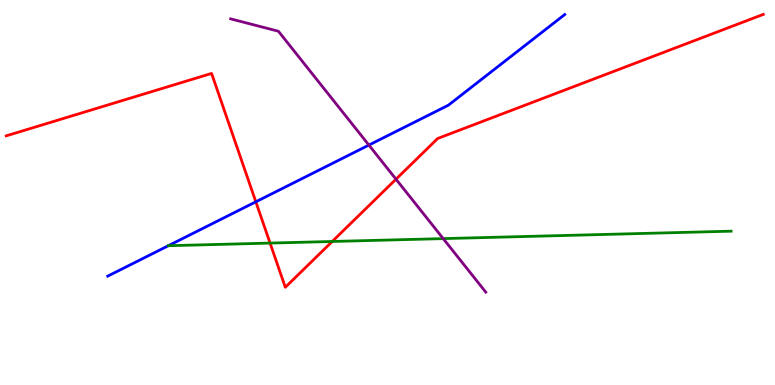[{'lines': ['blue', 'red'], 'intersections': [{'x': 3.3, 'y': 4.76}]}, {'lines': ['green', 'red'], 'intersections': [{'x': 3.48, 'y': 3.69}, {'x': 4.29, 'y': 3.73}]}, {'lines': ['purple', 'red'], 'intersections': [{'x': 5.11, 'y': 5.35}]}, {'lines': ['blue', 'green'], 'intersections': []}, {'lines': ['blue', 'purple'], 'intersections': [{'x': 4.76, 'y': 6.23}]}, {'lines': ['green', 'purple'], 'intersections': [{'x': 5.72, 'y': 3.8}]}]